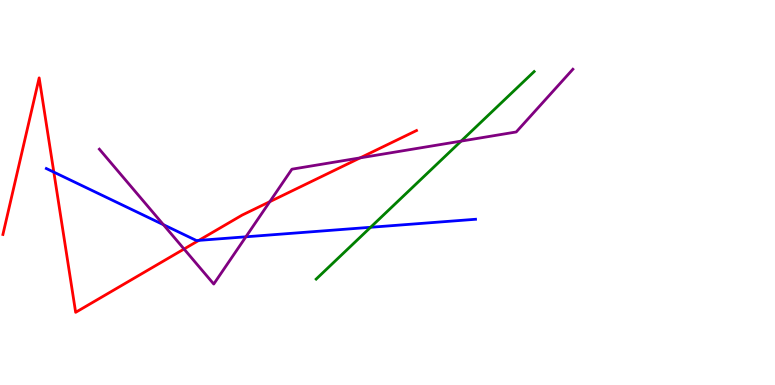[{'lines': ['blue', 'red'], 'intersections': [{'x': 0.695, 'y': 5.53}, {'x': 2.57, 'y': 3.76}]}, {'lines': ['green', 'red'], 'intersections': []}, {'lines': ['purple', 'red'], 'intersections': [{'x': 2.37, 'y': 3.53}, {'x': 3.48, 'y': 4.76}, {'x': 4.65, 'y': 5.9}]}, {'lines': ['blue', 'green'], 'intersections': [{'x': 4.78, 'y': 4.1}]}, {'lines': ['blue', 'purple'], 'intersections': [{'x': 2.11, 'y': 4.16}, {'x': 3.17, 'y': 3.85}]}, {'lines': ['green', 'purple'], 'intersections': [{'x': 5.95, 'y': 6.33}]}]